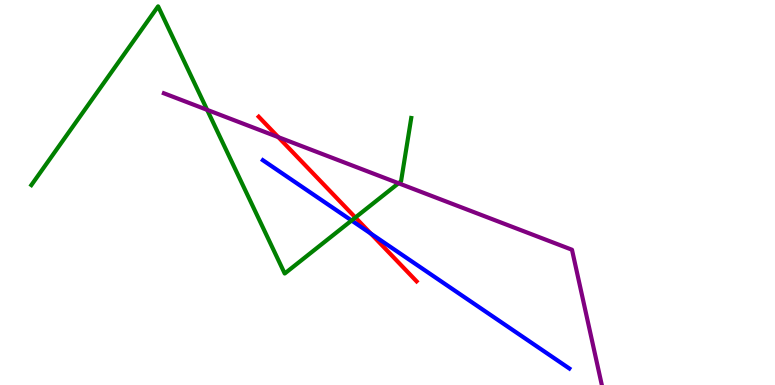[{'lines': ['blue', 'red'], 'intersections': [{'x': 4.78, 'y': 3.93}]}, {'lines': ['green', 'red'], 'intersections': [{'x': 4.59, 'y': 4.35}]}, {'lines': ['purple', 'red'], 'intersections': [{'x': 3.59, 'y': 6.44}]}, {'lines': ['blue', 'green'], 'intersections': [{'x': 4.54, 'y': 4.27}]}, {'lines': ['blue', 'purple'], 'intersections': []}, {'lines': ['green', 'purple'], 'intersections': [{'x': 2.67, 'y': 7.15}, {'x': 5.14, 'y': 5.24}]}]